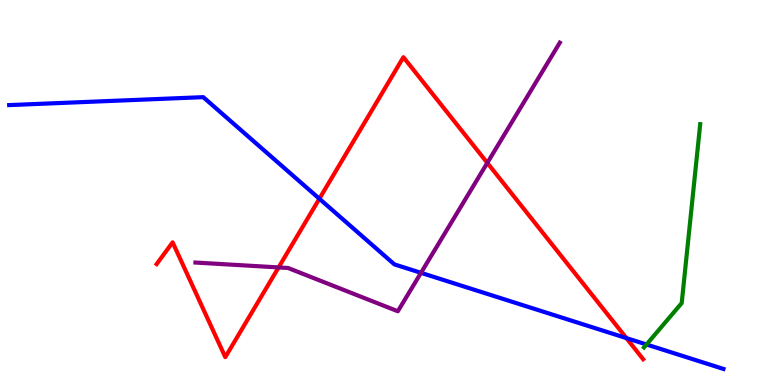[{'lines': ['blue', 'red'], 'intersections': [{'x': 4.12, 'y': 4.84}, {'x': 8.08, 'y': 1.22}]}, {'lines': ['green', 'red'], 'intersections': []}, {'lines': ['purple', 'red'], 'intersections': [{'x': 3.59, 'y': 3.05}, {'x': 6.29, 'y': 5.77}]}, {'lines': ['blue', 'green'], 'intersections': [{'x': 8.34, 'y': 1.05}]}, {'lines': ['blue', 'purple'], 'intersections': [{'x': 5.43, 'y': 2.91}]}, {'lines': ['green', 'purple'], 'intersections': []}]